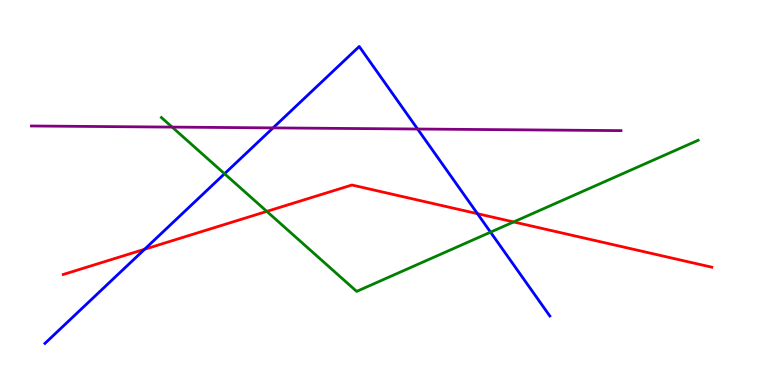[{'lines': ['blue', 'red'], 'intersections': [{'x': 1.87, 'y': 3.53}, {'x': 6.16, 'y': 4.45}]}, {'lines': ['green', 'red'], 'intersections': [{'x': 3.44, 'y': 4.51}, {'x': 6.63, 'y': 4.24}]}, {'lines': ['purple', 'red'], 'intersections': []}, {'lines': ['blue', 'green'], 'intersections': [{'x': 2.9, 'y': 5.49}, {'x': 6.33, 'y': 3.97}]}, {'lines': ['blue', 'purple'], 'intersections': [{'x': 3.52, 'y': 6.68}, {'x': 5.39, 'y': 6.65}]}, {'lines': ['green', 'purple'], 'intersections': [{'x': 2.22, 'y': 6.7}]}]